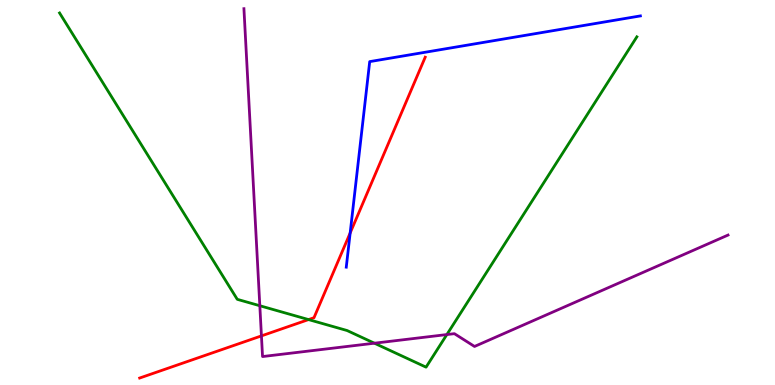[{'lines': ['blue', 'red'], 'intersections': [{'x': 4.52, 'y': 3.95}]}, {'lines': ['green', 'red'], 'intersections': [{'x': 3.98, 'y': 1.7}]}, {'lines': ['purple', 'red'], 'intersections': [{'x': 3.37, 'y': 1.28}]}, {'lines': ['blue', 'green'], 'intersections': []}, {'lines': ['blue', 'purple'], 'intersections': []}, {'lines': ['green', 'purple'], 'intersections': [{'x': 3.35, 'y': 2.06}, {'x': 4.83, 'y': 1.09}, {'x': 5.77, 'y': 1.31}]}]